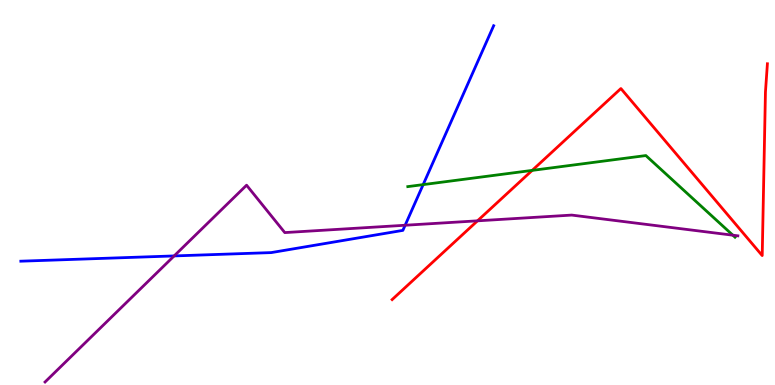[{'lines': ['blue', 'red'], 'intersections': []}, {'lines': ['green', 'red'], 'intersections': [{'x': 6.87, 'y': 5.57}]}, {'lines': ['purple', 'red'], 'intersections': [{'x': 6.16, 'y': 4.26}]}, {'lines': ['blue', 'green'], 'intersections': [{'x': 5.46, 'y': 5.2}]}, {'lines': ['blue', 'purple'], 'intersections': [{'x': 2.25, 'y': 3.35}, {'x': 5.23, 'y': 4.15}]}, {'lines': ['green', 'purple'], 'intersections': [{'x': 9.46, 'y': 3.89}]}]